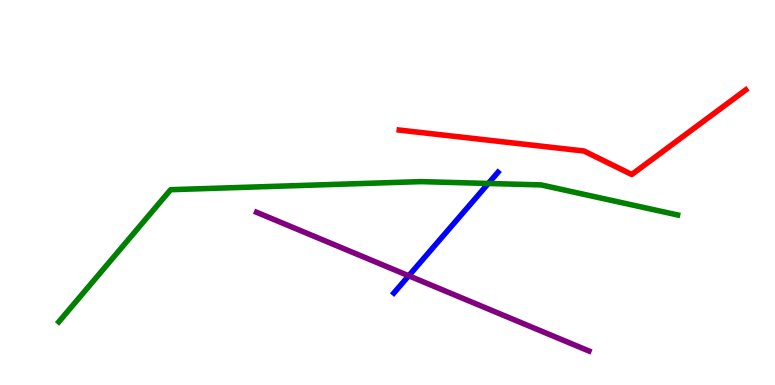[{'lines': ['blue', 'red'], 'intersections': []}, {'lines': ['green', 'red'], 'intersections': []}, {'lines': ['purple', 'red'], 'intersections': []}, {'lines': ['blue', 'green'], 'intersections': [{'x': 6.3, 'y': 5.23}]}, {'lines': ['blue', 'purple'], 'intersections': [{'x': 5.27, 'y': 2.84}]}, {'lines': ['green', 'purple'], 'intersections': []}]